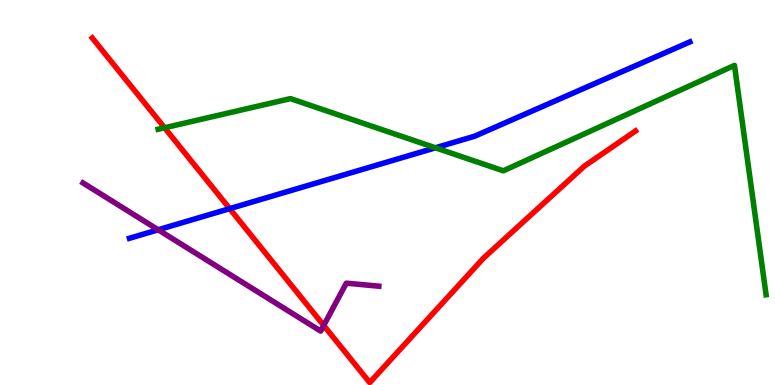[{'lines': ['blue', 'red'], 'intersections': [{'x': 2.96, 'y': 4.58}]}, {'lines': ['green', 'red'], 'intersections': [{'x': 2.12, 'y': 6.68}]}, {'lines': ['purple', 'red'], 'intersections': [{'x': 4.18, 'y': 1.55}]}, {'lines': ['blue', 'green'], 'intersections': [{'x': 5.62, 'y': 6.16}]}, {'lines': ['blue', 'purple'], 'intersections': [{'x': 2.04, 'y': 4.03}]}, {'lines': ['green', 'purple'], 'intersections': []}]